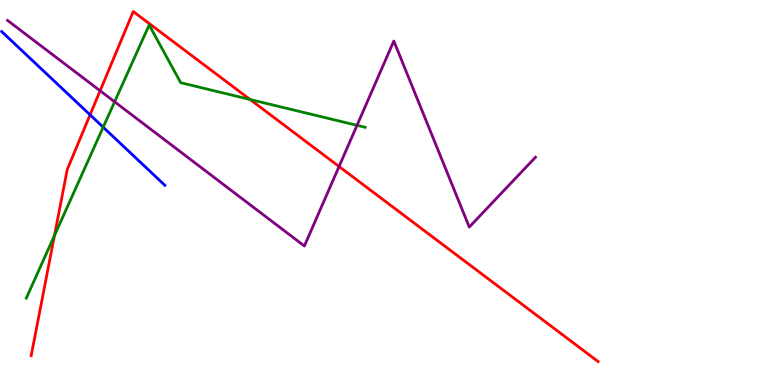[{'lines': ['blue', 'red'], 'intersections': [{'x': 1.16, 'y': 7.02}]}, {'lines': ['green', 'red'], 'intersections': [{'x': 0.703, 'y': 3.88}, {'x': 3.23, 'y': 7.42}]}, {'lines': ['purple', 'red'], 'intersections': [{'x': 1.29, 'y': 7.64}, {'x': 4.37, 'y': 5.68}]}, {'lines': ['blue', 'green'], 'intersections': [{'x': 1.33, 'y': 6.7}]}, {'lines': ['blue', 'purple'], 'intersections': []}, {'lines': ['green', 'purple'], 'intersections': [{'x': 1.48, 'y': 7.36}, {'x': 4.61, 'y': 6.74}]}]